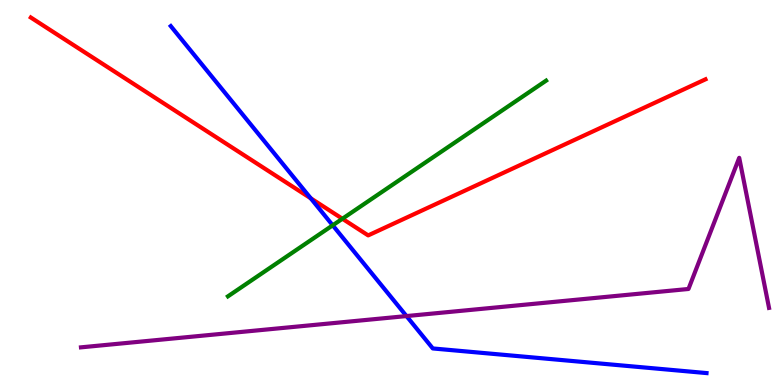[{'lines': ['blue', 'red'], 'intersections': [{'x': 4.01, 'y': 4.85}]}, {'lines': ['green', 'red'], 'intersections': [{'x': 4.42, 'y': 4.32}]}, {'lines': ['purple', 'red'], 'intersections': []}, {'lines': ['blue', 'green'], 'intersections': [{'x': 4.29, 'y': 4.15}]}, {'lines': ['blue', 'purple'], 'intersections': [{'x': 5.24, 'y': 1.79}]}, {'lines': ['green', 'purple'], 'intersections': []}]